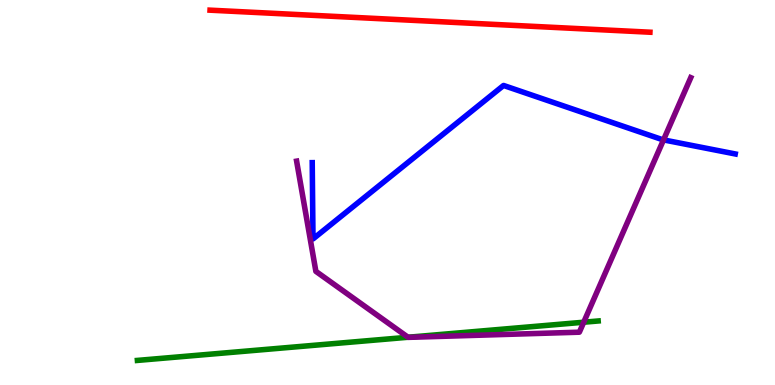[{'lines': ['blue', 'red'], 'intersections': []}, {'lines': ['green', 'red'], 'intersections': []}, {'lines': ['purple', 'red'], 'intersections': []}, {'lines': ['blue', 'green'], 'intersections': []}, {'lines': ['blue', 'purple'], 'intersections': [{'x': 8.56, 'y': 6.37}]}, {'lines': ['green', 'purple'], 'intersections': [{'x': 5.26, 'y': 1.24}, {'x': 7.53, 'y': 1.63}]}]